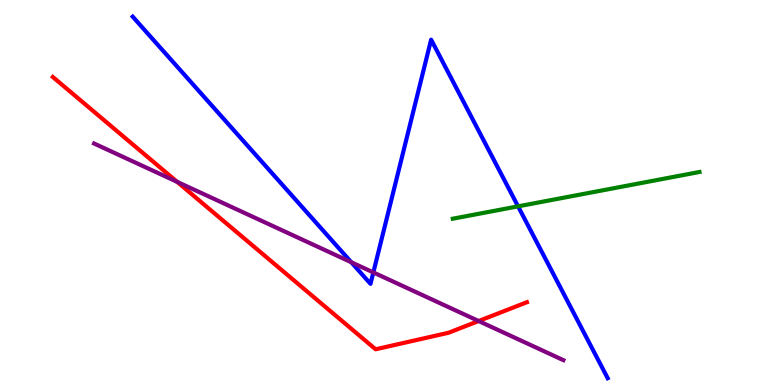[{'lines': ['blue', 'red'], 'intersections': []}, {'lines': ['green', 'red'], 'intersections': []}, {'lines': ['purple', 'red'], 'intersections': [{'x': 2.29, 'y': 5.28}, {'x': 6.18, 'y': 1.66}]}, {'lines': ['blue', 'green'], 'intersections': [{'x': 6.68, 'y': 4.64}]}, {'lines': ['blue', 'purple'], 'intersections': [{'x': 4.53, 'y': 3.19}, {'x': 4.82, 'y': 2.92}]}, {'lines': ['green', 'purple'], 'intersections': []}]